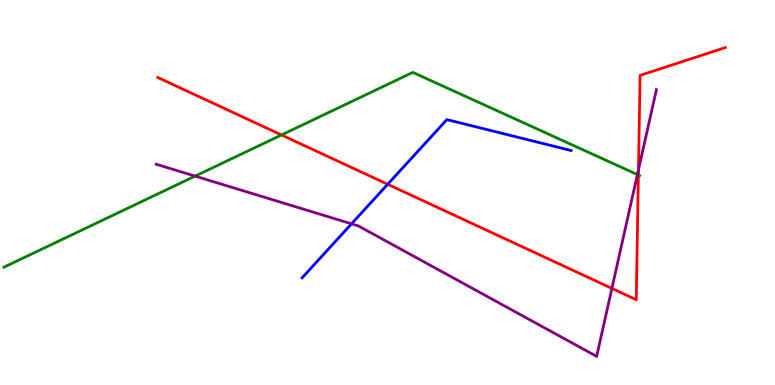[{'lines': ['blue', 'red'], 'intersections': [{'x': 5.0, 'y': 5.21}]}, {'lines': ['green', 'red'], 'intersections': [{'x': 3.63, 'y': 6.49}, {'x': 8.24, 'y': 5.45}]}, {'lines': ['purple', 'red'], 'intersections': [{'x': 7.9, 'y': 2.51}, {'x': 8.24, 'y': 5.59}]}, {'lines': ['blue', 'green'], 'intersections': []}, {'lines': ['blue', 'purple'], 'intersections': [{'x': 4.54, 'y': 4.19}]}, {'lines': ['green', 'purple'], 'intersections': [{'x': 2.52, 'y': 5.43}, {'x': 8.22, 'y': 5.47}]}]